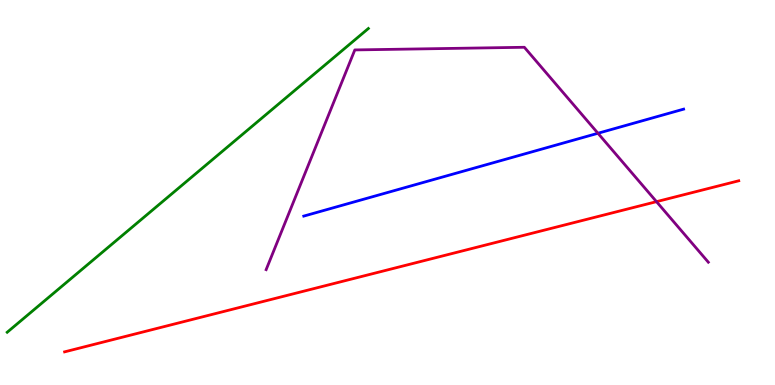[{'lines': ['blue', 'red'], 'intersections': []}, {'lines': ['green', 'red'], 'intersections': []}, {'lines': ['purple', 'red'], 'intersections': [{'x': 8.47, 'y': 4.76}]}, {'lines': ['blue', 'green'], 'intersections': []}, {'lines': ['blue', 'purple'], 'intersections': [{'x': 7.72, 'y': 6.54}]}, {'lines': ['green', 'purple'], 'intersections': []}]